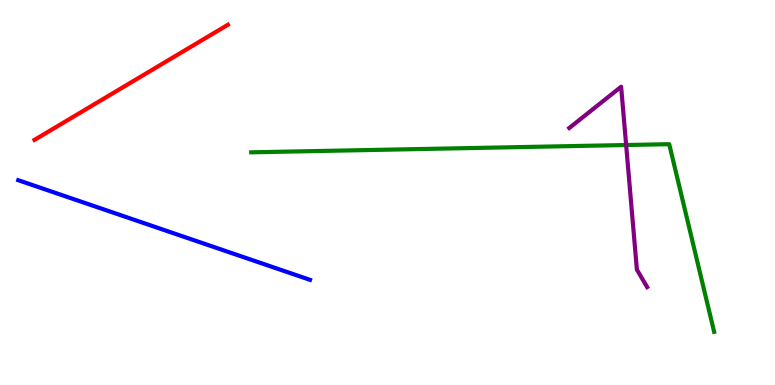[{'lines': ['blue', 'red'], 'intersections': []}, {'lines': ['green', 'red'], 'intersections': []}, {'lines': ['purple', 'red'], 'intersections': []}, {'lines': ['blue', 'green'], 'intersections': []}, {'lines': ['blue', 'purple'], 'intersections': []}, {'lines': ['green', 'purple'], 'intersections': [{'x': 8.08, 'y': 6.23}]}]